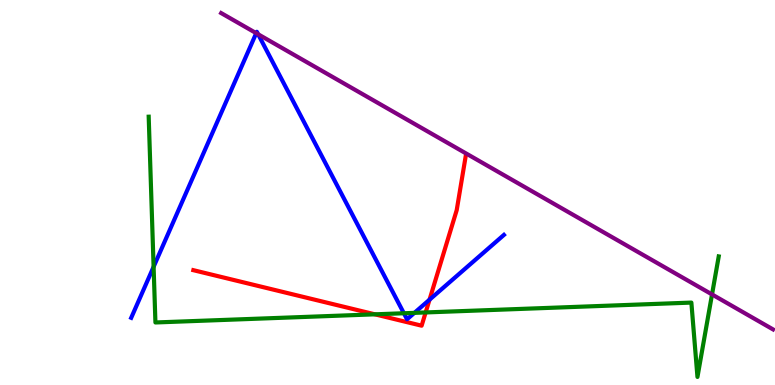[{'lines': ['blue', 'red'], 'intersections': [{'x': 5.54, 'y': 2.22}]}, {'lines': ['green', 'red'], 'intersections': [{'x': 4.84, 'y': 1.84}, {'x': 5.49, 'y': 1.88}]}, {'lines': ['purple', 'red'], 'intersections': []}, {'lines': ['blue', 'green'], 'intersections': [{'x': 1.98, 'y': 3.07}, {'x': 5.21, 'y': 1.86}, {'x': 5.35, 'y': 1.87}]}, {'lines': ['blue', 'purple'], 'intersections': [{'x': 3.31, 'y': 9.14}, {'x': 3.33, 'y': 9.11}]}, {'lines': ['green', 'purple'], 'intersections': [{'x': 9.19, 'y': 2.35}]}]